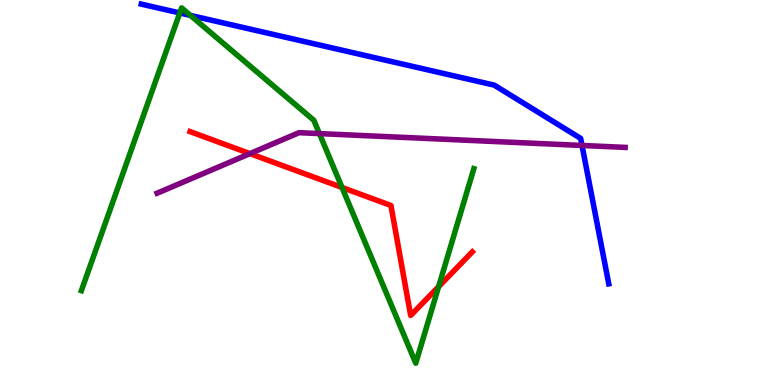[{'lines': ['blue', 'red'], 'intersections': []}, {'lines': ['green', 'red'], 'intersections': [{'x': 4.41, 'y': 5.13}, {'x': 5.66, 'y': 2.56}]}, {'lines': ['purple', 'red'], 'intersections': [{'x': 3.22, 'y': 6.01}]}, {'lines': ['blue', 'green'], 'intersections': [{'x': 2.32, 'y': 9.66}, {'x': 2.46, 'y': 9.6}]}, {'lines': ['blue', 'purple'], 'intersections': [{'x': 7.51, 'y': 6.22}]}, {'lines': ['green', 'purple'], 'intersections': [{'x': 4.12, 'y': 6.53}]}]